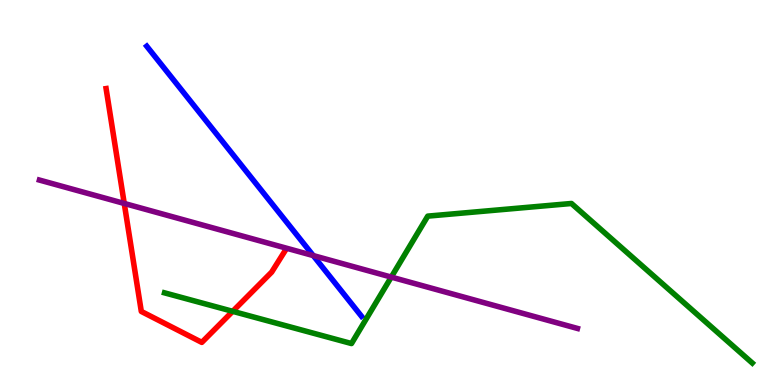[{'lines': ['blue', 'red'], 'intersections': []}, {'lines': ['green', 'red'], 'intersections': [{'x': 3.0, 'y': 1.91}]}, {'lines': ['purple', 'red'], 'intersections': [{'x': 1.6, 'y': 4.72}]}, {'lines': ['blue', 'green'], 'intersections': []}, {'lines': ['blue', 'purple'], 'intersections': [{'x': 4.04, 'y': 3.36}]}, {'lines': ['green', 'purple'], 'intersections': [{'x': 5.05, 'y': 2.8}]}]